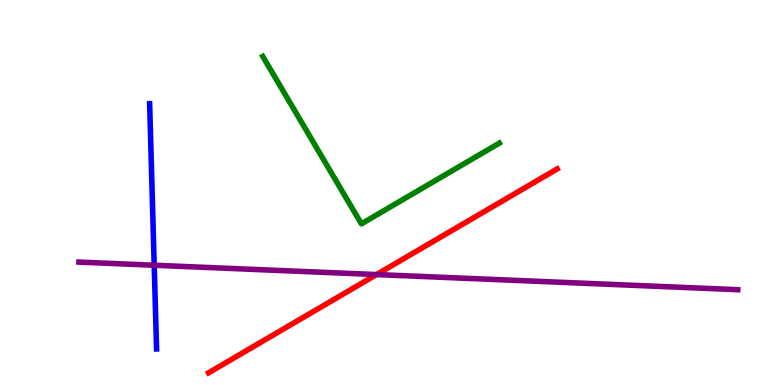[{'lines': ['blue', 'red'], 'intersections': []}, {'lines': ['green', 'red'], 'intersections': []}, {'lines': ['purple', 'red'], 'intersections': [{'x': 4.86, 'y': 2.87}]}, {'lines': ['blue', 'green'], 'intersections': []}, {'lines': ['blue', 'purple'], 'intersections': [{'x': 1.99, 'y': 3.11}]}, {'lines': ['green', 'purple'], 'intersections': []}]